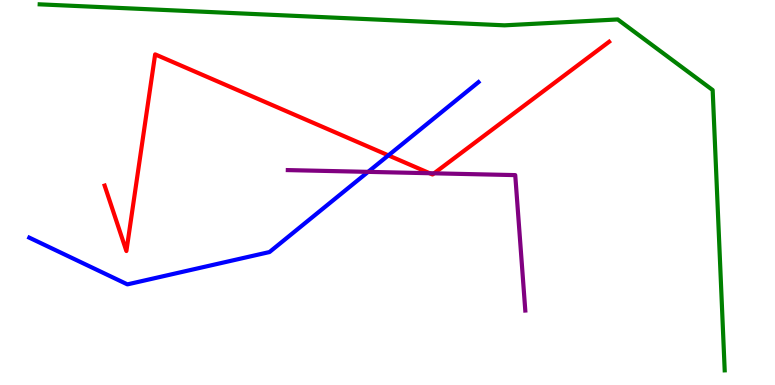[{'lines': ['blue', 'red'], 'intersections': [{'x': 5.01, 'y': 5.96}]}, {'lines': ['green', 'red'], 'intersections': []}, {'lines': ['purple', 'red'], 'intersections': [{'x': 5.54, 'y': 5.5}, {'x': 5.6, 'y': 5.5}]}, {'lines': ['blue', 'green'], 'intersections': []}, {'lines': ['blue', 'purple'], 'intersections': [{'x': 4.75, 'y': 5.54}]}, {'lines': ['green', 'purple'], 'intersections': []}]